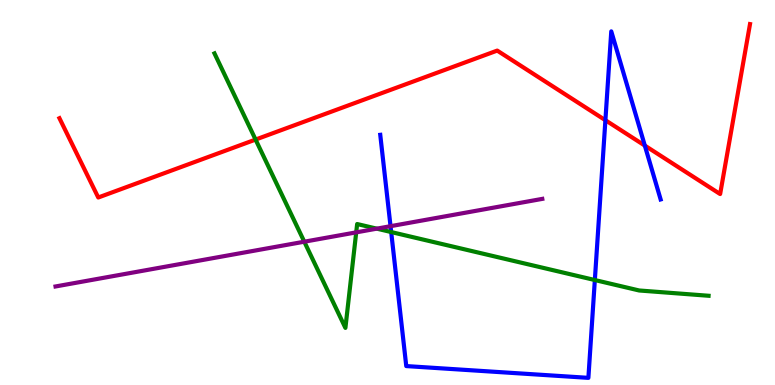[{'lines': ['blue', 'red'], 'intersections': [{'x': 7.81, 'y': 6.88}, {'x': 8.32, 'y': 6.22}]}, {'lines': ['green', 'red'], 'intersections': [{'x': 3.3, 'y': 6.37}]}, {'lines': ['purple', 'red'], 'intersections': []}, {'lines': ['blue', 'green'], 'intersections': [{'x': 5.05, 'y': 3.97}, {'x': 7.68, 'y': 2.73}]}, {'lines': ['blue', 'purple'], 'intersections': [{'x': 5.04, 'y': 4.12}]}, {'lines': ['green', 'purple'], 'intersections': [{'x': 3.93, 'y': 3.72}, {'x': 4.6, 'y': 3.96}, {'x': 4.86, 'y': 4.06}]}]